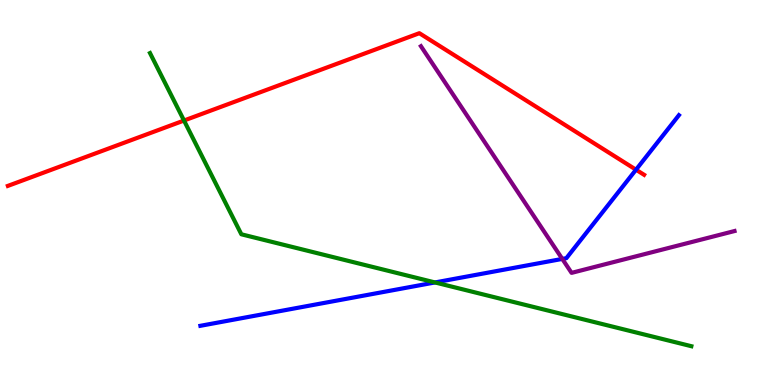[{'lines': ['blue', 'red'], 'intersections': [{'x': 8.21, 'y': 5.59}]}, {'lines': ['green', 'red'], 'intersections': [{'x': 2.37, 'y': 6.87}]}, {'lines': ['purple', 'red'], 'intersections': []}, {'lines': ['blue', 'green'], 'intersections': [{'x': 5.61, 'y': 2.66}]}, {'lines': ['blue', 'purple'], 'intersections': [{'x': 7.26, 'y': 3.27}]}, {'lines': ['green', 'purple'], 'intersections': []}]